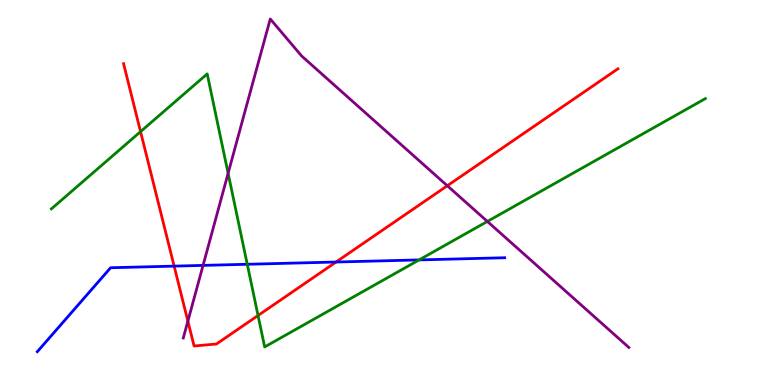[{'lines': ['blue', 'red'], 'intersections': [{'x': 2.25, 'y': 3.09}, {'x': 4.34, 'y': 3.19}]}, {'lines': ['green', 'red'], 'intersections': [{'x': 1.81, 'y': 6.58}, {'x': 3.33, 'y': 1.81}]}, {'lines': ['purple', 'red'], 'intersections': [{'x': 2.42, 'y': 1.66}, {'x': 5.77, 'y': 5.18}]}, {'lines': ['blue', 'green'], 'intersections': [{'x': 3.19, 'y': 3.14}, {'x': 5.41, 'y': 3.25}]}, {'lines': ['blue', 'purple'], 'intersections': [{'x': 2.62, 'y': 3.11}]}, {'lines': ['green', 'purple'], 'intersections': [{'x': 2.94, 'y': 5.5}, {'x': 6.29, 'y': 4.25}]}]